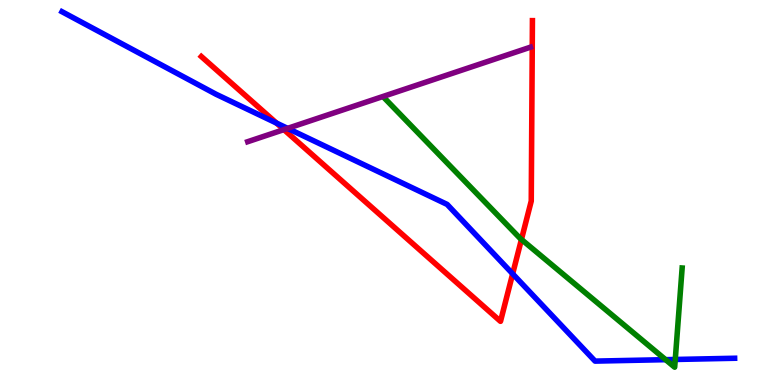[{'lines': ['blue', 'red'], 'intersections': [{'x': 3.57, 'y': 6.8}, {'x': 6.61, 'y': 2.89}]}, {'lines': ['green', 'red'], 'intersections': [{'x': 6.73, 'y': 3.78}]}, {'lines': ['purple', 'red'], 'intersections': [{'x': 3.66, 'y': 6.63}]}, {'lines': ['blue', 'green'], 'intersections': [{'x': 8.59, 'y': 0.658}, {'x': 8.71, 'y': 0.663}]}, {'lines': ['blue', 'purple'], 'intersections': [{'x': 3.71, 'y': 6.67}]}, {'lines': ['green', 'purple'], 'intersections': []}]